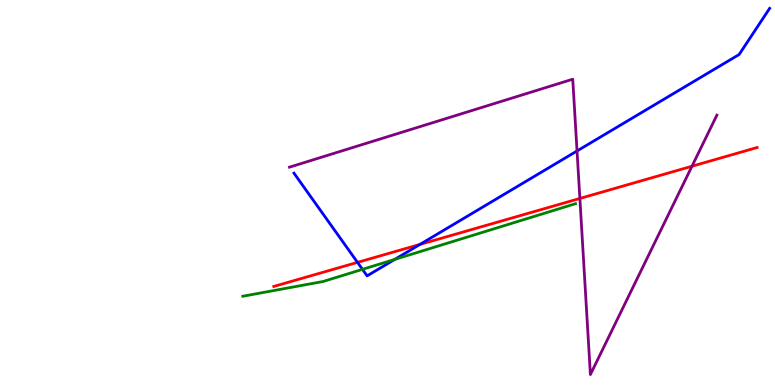[{'lines': ['blue', 'red'], 'intersections': [{'x': 4.61, 'y': 3.19}, {'x': 5.42, 'y': 3.65}]}, {'lines': ['green', 'red'], 'intersections': []}, {'lines': ['purple', 'red'], 'intersections': [{'x': 7.48, 'y': 4.85}, {'x': 8.93, 'y': 5.68}]}, {'lines': ['blue', 'green'], 'intersections': [{'x': 4.68, 'y': 3.0}, {'x': 5.09, 'y': 3.26}]}, {'lines': ['blue', 'purple'], 'intersections': [{'x': 7.45, 'y': 6.08}]}, {'lines': ['green', 'purple'], 'intersections': []}]